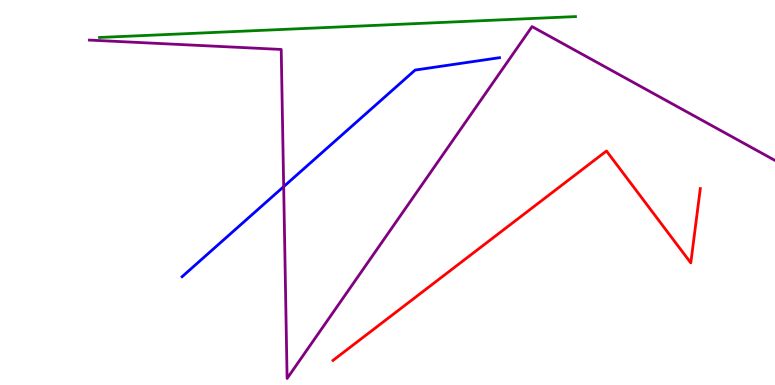[{'lines': ['blue', 'red'], 'intersections': []}, {'lines': ['green', 'red'], 'intersections': []}, {'lines': ['purple', 'red'], 'intersections': []}, {'lines': ['blue', 'green'], 'intersections': []}, {'lines': ['blue', 'purple'], 'intersections': [{'x': 3.66, 'y': 5.15}]}, {'lines': ['green', 'purple'], 'intersections': []}]